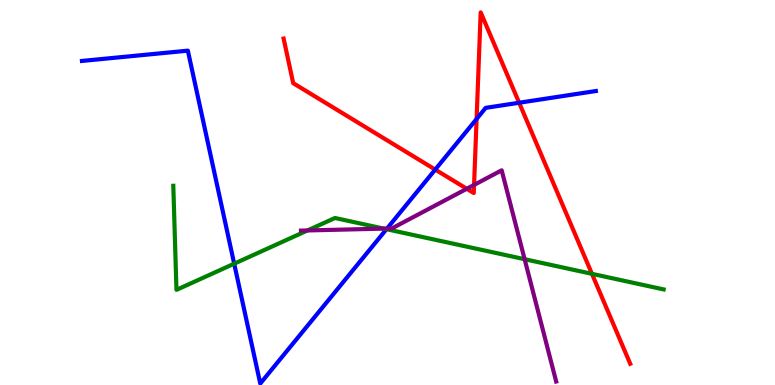[{'lines': ['blue', 'red'], 'intersections': [{'x': 5.62, 'y': 5.6}, {'x': 6.15, 'y': 6.91}, {'x': 6.7, 'y': 7.33}]}, {'lines': ['green', 'red'], 'intersections': [{'x': 7.64, 'y': 2.89}]}, {'lines': ['purple', 'red'], 'intersections': [{'x': 6.02, 'y': 5.1}, {'x': 6.12, 'y': 5.2}]}, {'lines': ['blue', 'green'], 'intersections': [{'x': 3.02, 'y': 3.15}, {'x': 4.99, 'y': 4.05}]}, {'lines': ['blue', 'purple'], 'intersections': [{'x': 4.99, 'y': 4.06}]}, {'lines': ['green', 'purple'], 'intersections': [{'x': 3.97, 'y': 4.01}, {'x': 4.95, 'y': 4.06}, {'x': 6.77, 'y': 3.27}]}]